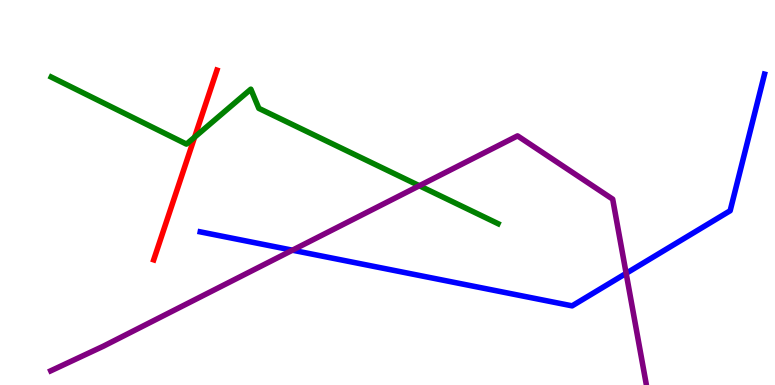[{'lines': ['blue', 'red'], 'intersections': []}, {'lines': ['green', 'red'], 'intersections': [{'x': 2.51, 'y': 6.44}]}, {'lines': ['purple', 'red'], 'intersections': []}, {'lines': ['blue', 'green'], 'intersections': []}, {'lines': ['blue', 'purple'], 'intersections': [{'x': 3.77, 'y': 3.5}, {'x': 8.08, 'y': 2.9}]}, {'lines': ['green', 'purple'], 'intersections': [{'x': 5.41, 'y': 5.18}]}]